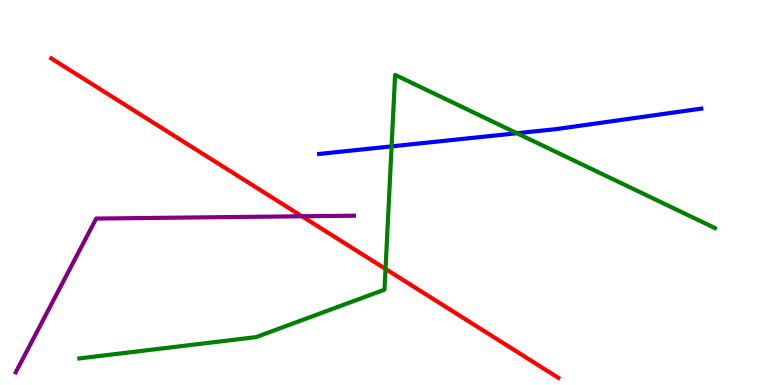[{'lines': ['blue', 'red'], 'intersections': []}, {'lines': ['green', 'red'], 'intersections': [{'x': 4.97, 'y': 3.01}]}, {'lines': ['purple', 'red'], 'intersections': [{'x': 3.9, 'y': 4.38}]}, {'lines': ['blue', 'green'], 'intersections': [{'x': 5.05, 'y': 6.2}, {'x': 6.67, 'y': 6.54}]}, {'lines': ['blue', 'purple'], 'intersections': []}, {'lines': ['green', 'purple'], 'intersections': []}]